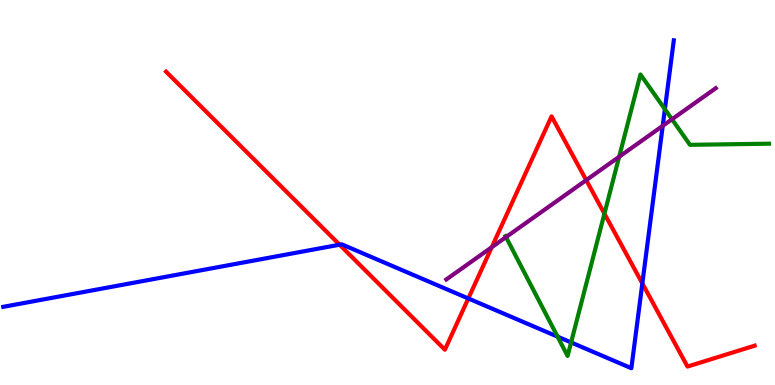[{'lines': ['blue', 'red'], 'intersections': [{'x': 4.38, 'y': 3.64}, {'x': 6.04, 'y': 2.25}, {'x': 8.29, 'y': 2.64}]}, {'lines': ['green', 'red'], 'intersections': [{'x': 7.8, 'y': 4.45}]}, {'lines': ['purple', 'red'], 'intersections': [{'x': 6.35, 'y': 3.58}, {'x': 7.56, 'y': 5.32}]}, {'lines': ['blue', 'green'], 'intersections': [{'x': 7.19, 'y': 1.26}, {'x': 7.37, 'y': 1.11}, {'x': 8.58, 'y': 7.16}]}, {'lines': ['blue', 'purple'], 'intersections': [{'x': 8.55, 'y': 6.73}]}, {'lines': ['green', 'purple'], 'intersections': [{'x': 6.53, 'y': 3.84}, {'x': 7.99, 'y': 5.93}, {'x': 8.67, 'y': 6.9}]}]